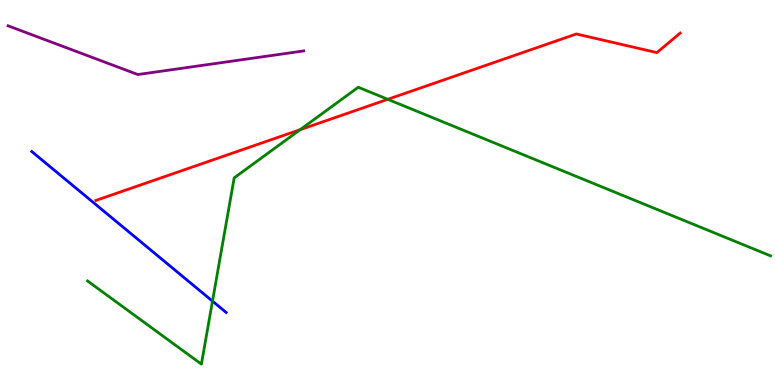[{'lines': ['blue', 'red'], 'intersections': []}, {'lines': ['green', 'red'], 'intersections': [{'x': 3.87, 'y': 6.63}, {'x': 5.0, 'y': 7.42}]}, {'lines': ['purple', 'red'], 'intersections': []}, {'lines': ['blue', 'green'], 'intersections': [{'x': 2.74, 'y': 2.18}]}, {'lines': ['blue', 'purple'], 'intersections': []}, {'lines': ['green', 'purple'], 'intersections': []}]